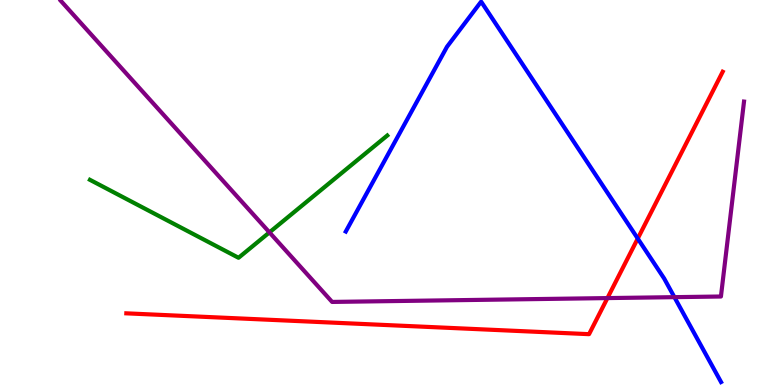[{'lines': ['blue', 'red'], 'intersections': [{'x': 8.23, 'y': 3.8}]}, {'lines': ['green', 'red'], 'intersections': []}, {'lines': ['purple', 'red'], 'intersections': [{'x': 7.84, 'y': 2.26}]}, {'lines': ['blue', 'green'], 'intersections': []}, {'lines': ['blue', 'purple'], 'intersections': [{'x': 8.7, 'y': 2.28}]}, {'lines': ['green', 'purple'], 'intersections': [{'x': 3.48, 'y': 3.96}]}]